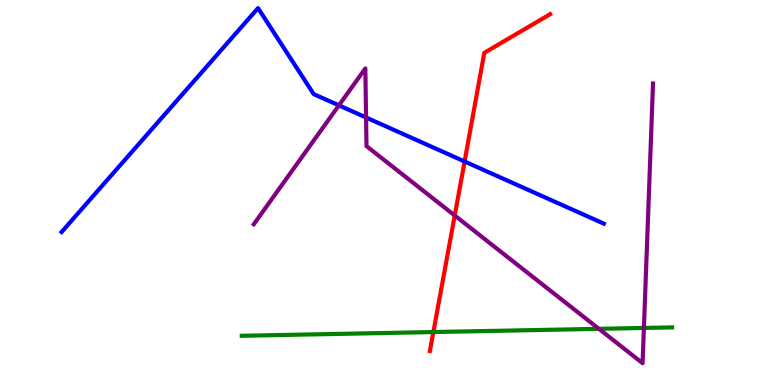[{'lines': ['blue', 'red'], 'intersections': [{'x': 5.99, 'y': 5.81}]}, {'lines': ['green', 'red'], 'intersections': [{'x': 5.59, 'y': 1.38}]}, {'lines': ['purple', 'red'], 'intersections': [{'x': 5.87, 'y': 4.4}]}, {'lines': ['blue', 'green'], 'intersections': []}, {'lines': ['blue', 'purple'], 'intersections': [{'x': 4.37, 'y': 7.26}, {'x': 4.72, 'y': 6.95}]}, {'lines': ['green', 'purple'], 'intersections': [{'x': 7.73, 'y': 1.46}, {'x': 8.31, 'y': 1.48}]}]